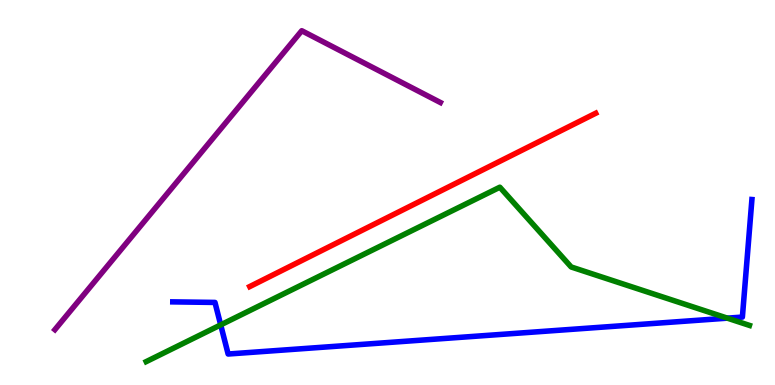[{'lines': ['blue', 'red'], 'intersections': []}, {'lines': ['green', 'red'], 'intersections': []}, {'lines': ['purple', 'red'], 'intersections': []}, {'lines': ['blue', 'green'], 'intersections': [{'x': 2.85, 'y': 1.56}, {'x': 9.39, 'y': 1.74}]}, {'lines': ['blue', 'purple'], 'intersections': []}, {'lines': ['green', 'purple'], 'intersections': []}]